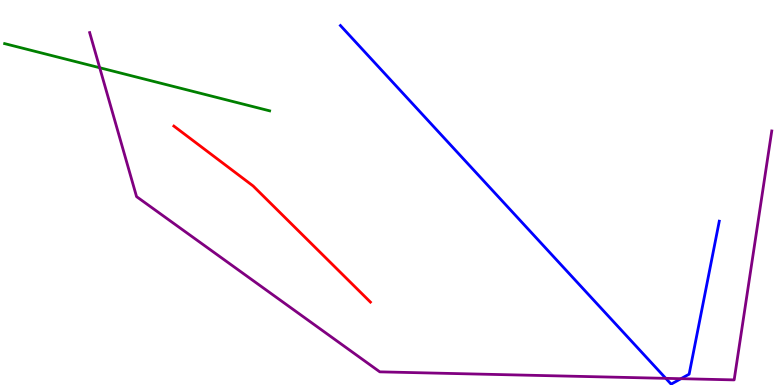[{'lines': ['blue', 'red'], 'intersections': []}, {'lines': ['green', 'red'], 'intersections': []}, {'lines': ['purple', 'red'], 'intersections': []}, {'lines': ['blue', 'green'], 'intersections': []}, {'lines': ['blue', 'purple'], 'intersections': [{'x': 8.59, 'y': 0.173}, {'x': 8.79, 'y': 0.164}]}, {'lines': ['green', 'purple'], 'intersections': [{'x': 1.29, 'y': 8.24}]}]